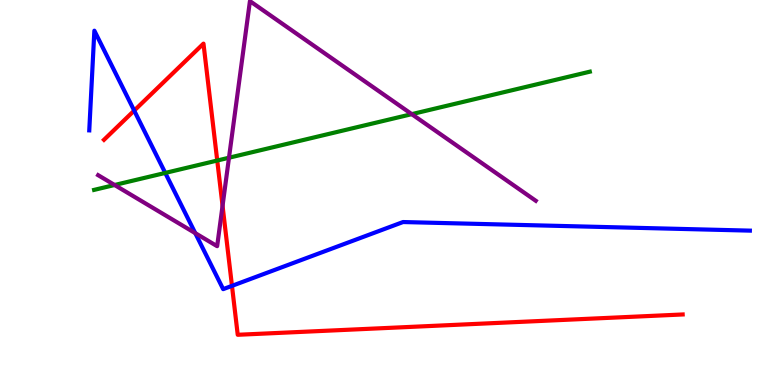[{'lines': ['blue', 'red'], 'intersections': [{'x': 1.73, 'y': 7.13}, {'x': 2.99, 'y': 2.58}]}, {'lines': ['green', 'red'], 'intersections': [{'x': 2.8, 'y': 5.83}]}, {'lines': ['purple', 'red'], 'intersections': [{'x': 2.87, 'y': 4.65}]}, {'lines': ['blue', 'green'], 'intersections': [{'x': 2.13, 'y': 5.51}]}, {'lines': ['blue', 'purple'], 'intersections': [{'x': 2.52, 'y': 3.94}]}, {'lines': ['green', 'purple'], 'intersections': [{'x': 1.48, 'y': 5.19}, {'x': 2.95, 'y': 5.9}, {'x': 5.31, 'y': 7.04}]}]